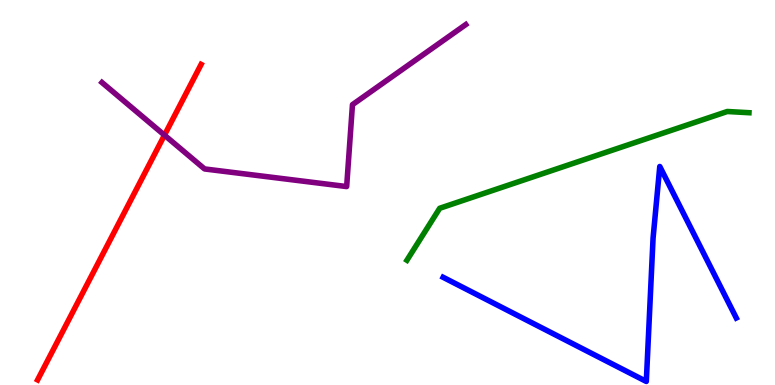[{'lines': ['blue', 'red'], 'intersections': []}, {'lines': ['green', 'red'], 'intersections': []}, {'lines': ['purple', 'red'], 'intersections': [{'x': 2.12, 'y': 6.49}]}, {'lines': ['blue', 'green'], 'intersections': []}, {'lines': ['blue', 'purple'], 'intersections': []}, {'lines': ['green', 'purple'], 'intersections': []}]